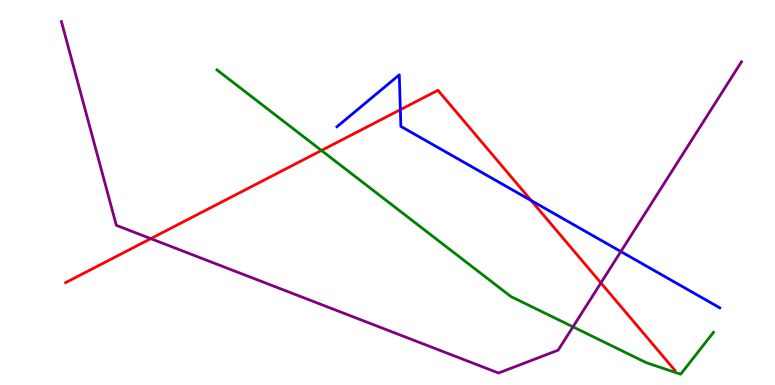[{'lines': ['blue', 'red'], 'intersections': [{'x': 5.17, 'y': 7.15}, {'x': 6.85, 'y': 4.79}]}, {'lines': ['green', 'red'], 'intersections': [{'x': 4.15, 'y': 6.09}]}, {'lines': ['purple', 'red'], 'intersections': [{'x': 1.95, 'y': 3.8}, {'x': 7.75, 'y': 2.65}]}, {'lines': ['blue', 'green'], 'intersections': []}, {'lines': ['blue', 'purple'], 'intersections': [{'x': 8.01, 'y': 3.47}]}, {'lines': ['green', 'purple'], 'intersections': [{'x': 7.39, 'y': 1.51}]}]